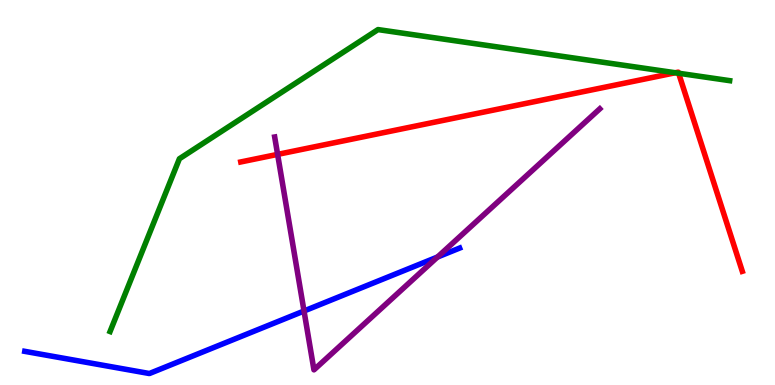[{'lines': ['blue', 'red'], 'intersections': []}, {'lines': ['green', 'red'], 'intersections': [{'x': 8.71, 'y': 8.11}, {'x': 8.76, 'y': 8.1}]}, {'lines': ['purple', 'red'], 'intersections': [{'x': 3.58, 'y': 5.99}]}, {'lines': ['blue', 'green'], 'intersections': []}, {'lines': ['blue', 'purple'], 'intersections': [{'x': 3.92, 'y': 1.92}, {'x': 5.65, 'y': 3.32}]}, {'lines': ['green', 'purple'], 'intersections': []}]